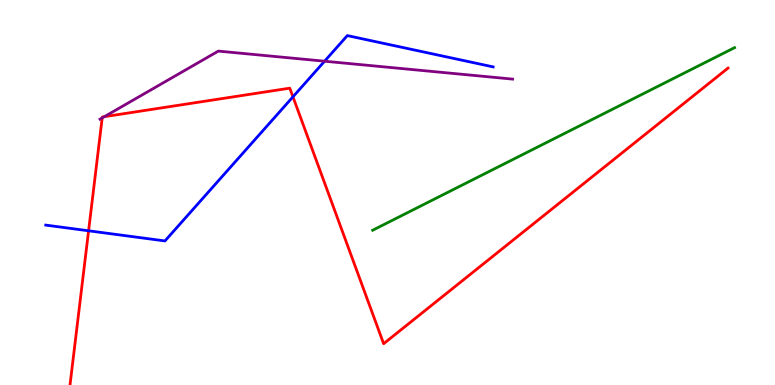[{'lines': ['blue', 'red'], 'intersections': [{'x': 1.14, 'y': 4.01}, {'x': 3.78, 'y': 7.49}]}, {'lines': ['green', 'red'], 'intersections': []}, {'lines': ['purple', 'red'], 'intersections': [{'x': 1.32, 'y': 6.94}, {'x': 1.35, 'y': 6.97}]}, {'lines': ['blue', 'green'], 'intersections': []}, {'lines': ['blue', 'purple'], 'intersections': [{'x': 4.19, 'y': 8.41}]}, {'lines': ['green', 'purple'], 'intersections': []}]